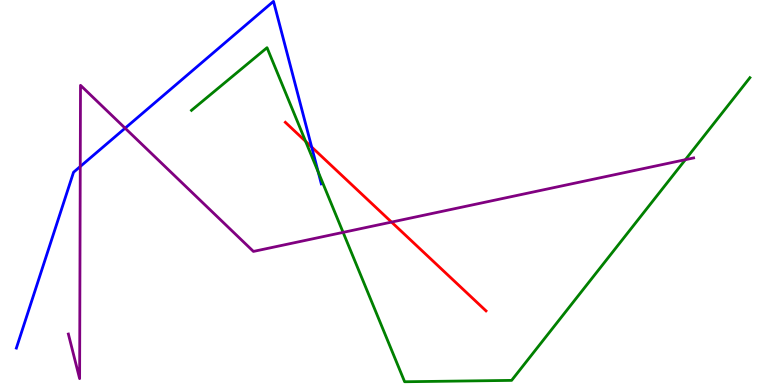[{'lines': ['blue', 'red'], 'intersections': [{'x': 4.02, 'y': 6.18}]}, {'lines': ['green', 'red'], 'intersections': [{'x': 3.94, 'y': 6.33}]}, {'lines': ['purple', 'red'], 'intersections': [{'x': 5.05, 'y': 4.23}]}, {'lines': ['blue', 'green'], 'intersections': [{'x': 4.11, 'y': 5.54}]}, {'lines': ['blue', 'purple'], 'intersections': [{'x': 1.04, 'y': 5.68}, {'x': 1.61, 'y': 6.67}]}, {'lines': ['green', 'purple'], 'intersections': [{'x': 4.43, 'y': 3.96}, {'x': 8.84, 'y': 5.85}]}]